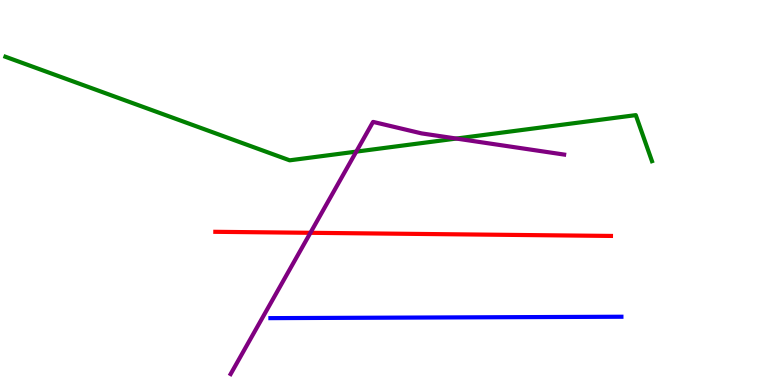[{'lines': ['blue', 'red'], 'intersections': []}, {'lines': ['green', 'red'], 'intersections': []}, {'lines': ['purple', 'red'], 'intersections': [{'x': 4.01, 'y': 3.95}]}, {'lines': ['blue', 'green'], 'intersections': []}, {'lines': ['blue', 'purple'], 'intersections': []}, {'lines': ['green', 'purple'], 'intersections': [{'x': 4.6, 'y': 6.06}, {'x': 5.89, 'y': 6.4}]}]